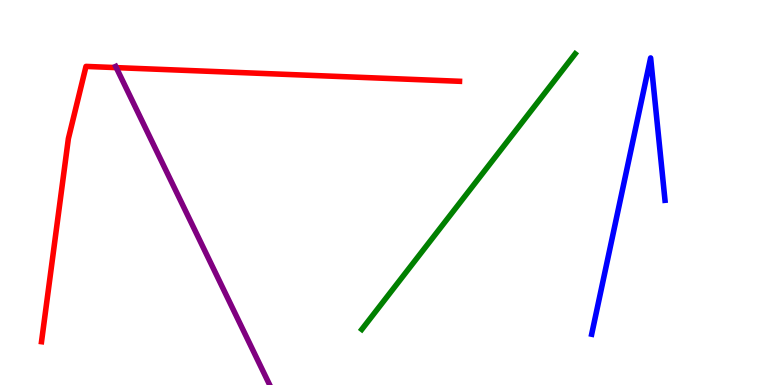[{'lines': ['blue', 'red'], 'intersections': []}, {'lines': ['green', 'red'], 'intersections': []}, {'lines': ['purple', 'red'], 'intersections': [{'x': 1.5, 'y': 8.24}]}, {'lines': ['blue', 'green'], 'intersections': []}, {'lines': ['blue', 'purple'], 'intersections': []}, {'lines': ['green', 'purple'], 'intersections': []}]